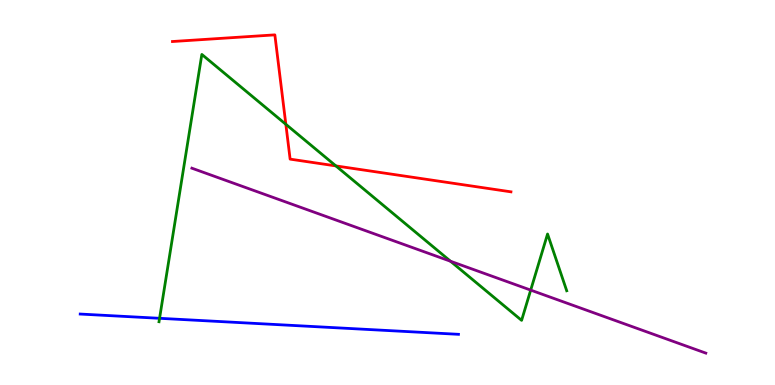[{'lines': ['blue', 'red'], 'intersections': []}, {'lines': ['green', 'red'], 'intersections': [{'x': 3.69, 'y': 6.77}, {'x': 4.33, 'y': 5.69}]}, {'lines': ['purple', 'red'], 'intersections': []}, {'lines': ['blue', 'green'], 'intersections': [{'x': 2.06, 'y': 1.73}]}, {'lines': ['blue', 'purple'], 'intersections': []}, {'lines': ['green', 'purple'], 'intersections': [{'x': 5.81, 'y': 3.21}, {'x': 6.85, 'y': 2.46}]}]